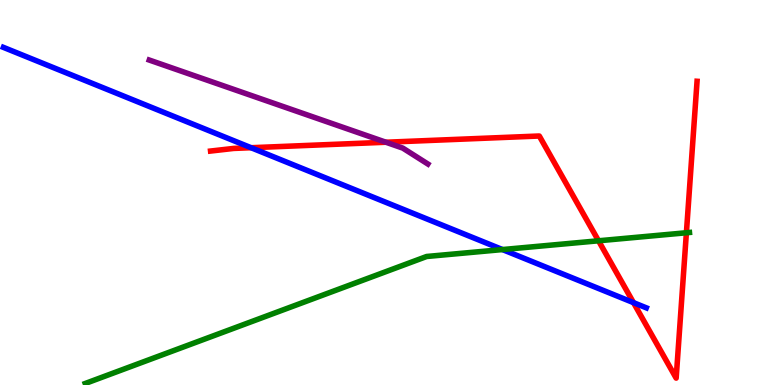[{'lines': ['blue', 'red'], 'intersections': [{'x': 3.24, 'y': 6.16}, {'x': 8.17, 'y': 2.14}]}, {'lines': ['green', 'red'], 'intersections': [{'x': 7.72, 'y': 3.75}, {'x': 8.86, 'y': 3.95}]}, {'lines': ['purple', 'red'], 'intersections': [{'x': 4.98, 'y': 6.31}]}, {'lines': ['blue', 'green'], 'intersections': [{'x': 6.48, 'y': 3.52}]}, {'lines': ['blue', 'purple'], 'intersections': []}, {'lines': ['green', 'purple'], 'intersections': []}]